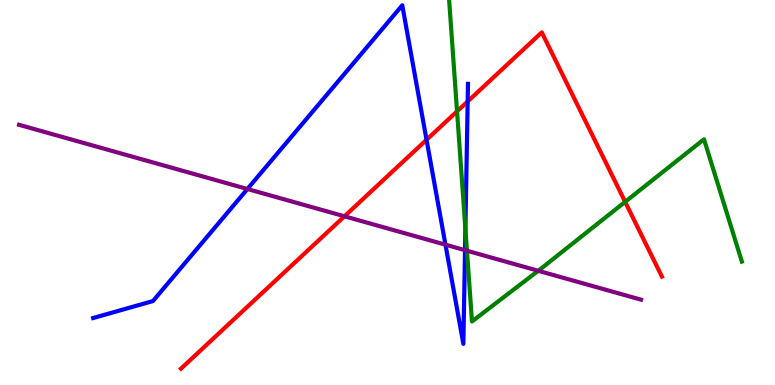[{'lines': ['blue', 'red'], 'intersections': [{'x': 5.5, 'y': 6.37}, {'x': 6.03, 'y': 7.36}]}, {'lines': ['green', 'red'], 'intersections': [{'x': 5.9, 'y': 7.11}, {'x': 8.07, 'y': 4.76}]}, {'lines': ['purple', 'red'], 'intersections': [{'x': 4.44, 'y': 4.38}]}, {'lines': ['blue', 'green'], 'intersections': [{'x': 6.01, 'y': 4.05}]}, {'lines': ['blue', 'purple'], 'intersections': [{'x': 3.19, 'y': 5.09}, {'x': 5.75, 'y': 3.64}, {'x': 6.0, 'y': 3.5}]}, {'lines': ['green', 'purple'], 'intersections': [{'x': 6.03, 'y': 3.49}, {'x': 6.95, 'y': 2.97}]}]